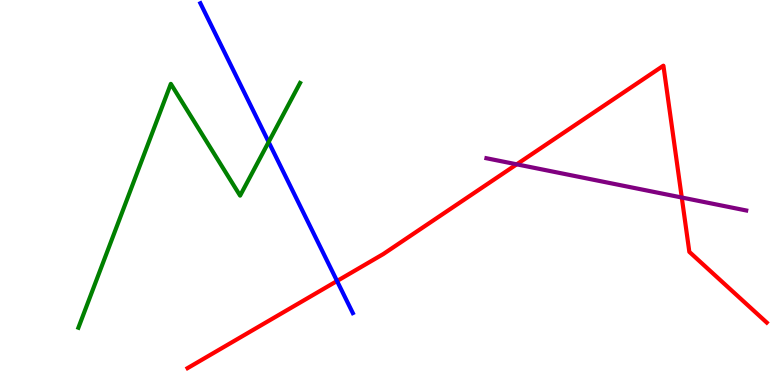[{'lines': ['blue', 'red'], 'intersections': [{'x': 4.35, 'y': 2.7}]}, {'lines': ['green', 'red'], 'intersections': []}, {'lines': ['purple', 'red'], 'intersections': [{'x': 6.67, 'y': 5.73}, {'x': 8.8, 'y': 4.87}]}, {'lines': ['blue', 'green'], 'intersections': [{'x': 3.47, 'y': 6.31}]}, {'lines': ['blue', 'purple'], 'intersections': []}, {'lines': ['green', 'purple'], 'intersections': []}]